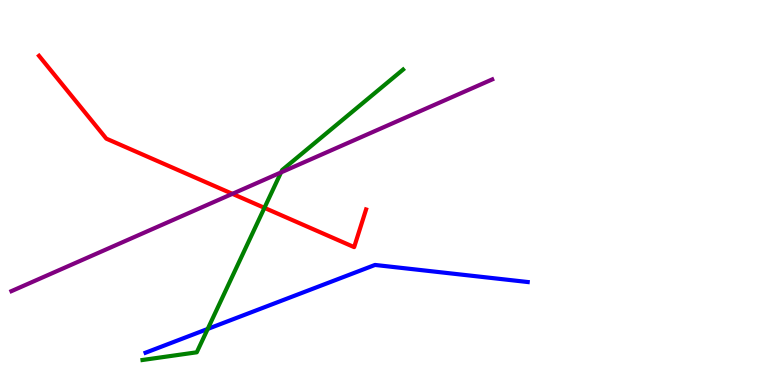[{'lines': ['blue', 'red'], 'intersections': []}, {'lines': ['green', 'red'], 'intersections': [{'x': 3.41, 'y': 4.6}]}, {'lines': ['purple', 'red'], 'intersections': [{'x': 3.0, 'y': 4.97}]}, {'lines': ['blue', 'green'], 'intersections': [{'x': 2.68, 'y': 1.46}]}, {'lines': ['blue', 'purple'], 'intersections': []}, {'lines': ['green', 'purple'], 'intersections': [{'x': 3.63, 'y': 5.52}]}]